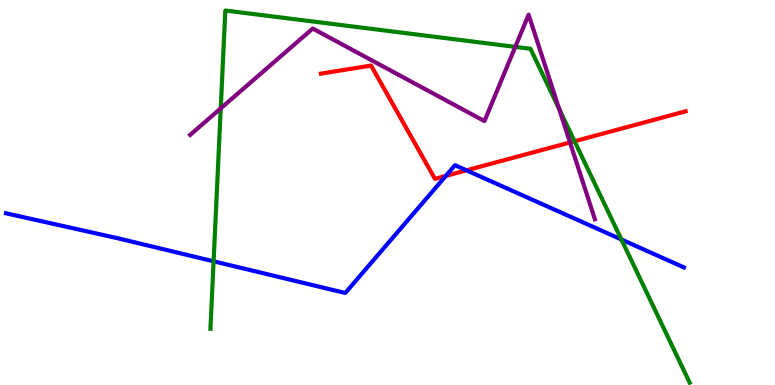[{'lines': ['blue', 'red'], 'intersections': [{'x': 5.75, 'y': 5.43}, {'x': 6.02, 'y': 5.58}]}, {'lines': ['green', 'red'], 'intersections': [{'x': 7.41, 'y': 6.33}]}, {'lines': ['purple', 'red'], 'intersections': [{'x': 7.36, 'y': 6.3}]}, {'lines': ['blue', 'green'], 'intersections': [{'x': 2.76, 'y': 3.21}, {'x': 8.02, 'y': 3.78}]}, {'lines': ['blue', 'purple'], 'intersections': []}, {'lines': ['green', 'purple'], 'intersections': [{'x': 2.85, 'y': 7.19}, {'x': 6.65, 'y': 8.78}, {'x': 7.21, 'y': 7.17}]}]